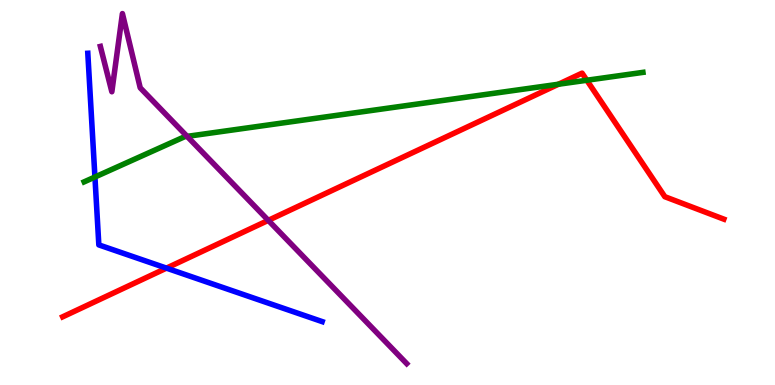[{'lines': ['blue', 'red'], 'intersections': [{'x': 2.15, 'y': 3.04}]}, {'lines': ['green', 'red'], 'intersections': [{'x': 7.21, 'y': 7.81}, {'x': 7.57, 'y': 7.92}]}, {'lines': ['purple', 'red'], 'intersections': [{'x': 3.46, 'y': 4.28}]}, {'lines': ['blue', 'green'], 'intersections': [{'x': 1.22, 'y': 5.4}]}, {'lines': ['blue', 'purple'], 'intersections': []}, {'lines': ['green', 'purple'], 'intersections': [{'x': 2.41, 'y': 6.46}]}]